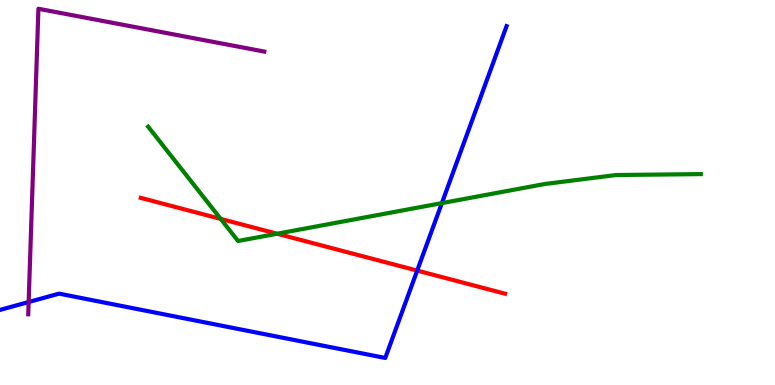[{'lines': ['blue', 'red'], 'intersections': [{'x': 5.38, 'y': 2.97}]}, {'lines': ['green', 'red'], 'intersections': [{'x': 2.85, 'y': 4.31}, {'x': 3.58, 'y': 3.93}]}, {'lines': ['purple', 'red'], 'intersections': []}, {'lines': ['blue', 'green'], 'intersections': [{'x': 5.7, 'y': 4.72}]}, {'lines': ['blue', 'purple'], 'intersections': [{'x': 0.37, 'y': 2.16}]}, {'lines': ['green', 'purple'], 'intersections': []}]